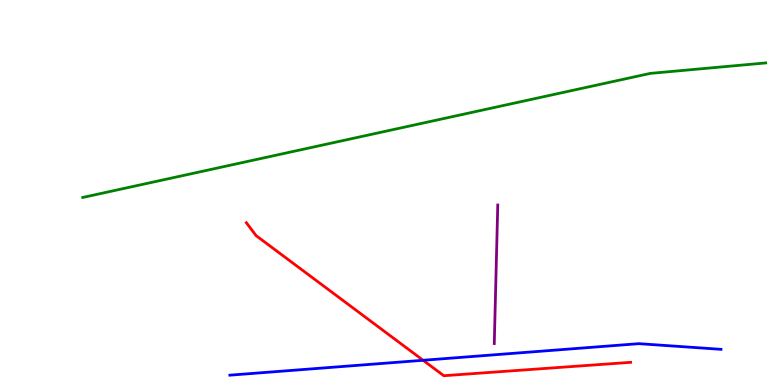[{'lines': ['blue', 'red'], 'intersections': [{'x': 5.46, 'y': 0.642}]}, {'lines': ['green', 'red'], 'intersections': []}, {'lines': ['purple', 'red'], 'intersections': []}, {'lines': ['blue', 'green'], 'intersections': []}, {'lines': ['blue', 'purple'], 'intersections': []}, {'lines': ['green', 'purple'], 'intersections': []}]